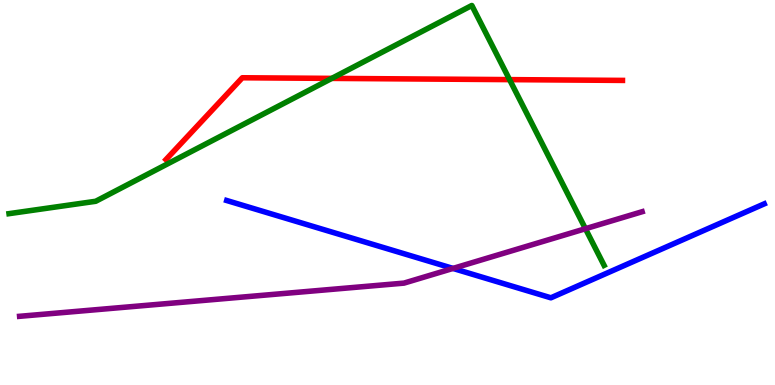[{'lines': ['blue', 'red'], 'intersections': []}, {'lines': ['green', 'red'], 'intersections': [{'x': 4.28, 'y': 7.96}, {'x': 6.58, 'y': 7.93}]}, {'lines': ['purple', 'red'], 'intersections': []}, {'lines': ['blue', 'green'], 'intersections': []}, {'lines': ['blue', 'purple'], 'intersections': [{'x': 5.85, 'y': 3.03}]}, {'lines': ['green', 'purple'], 'intersections': [{'x': 7.55, 'y': 4.06}]}]